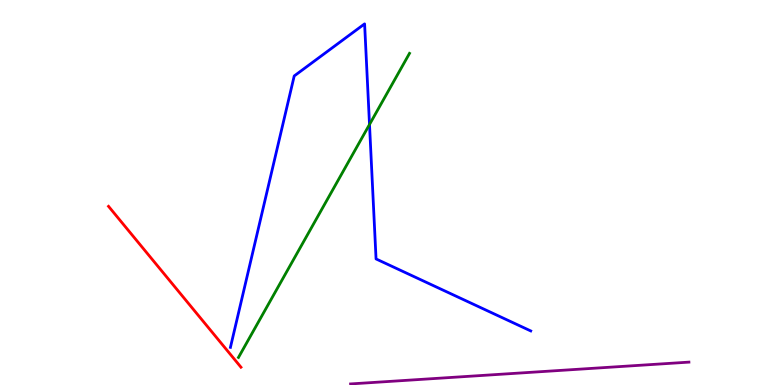[{'lines': ['blue', 'red'], 'intersections': []}, {'lines': ['green', 'red'], 'intersections': []}, {'lines': ['purple', 'red'], 'intersections': []}, {'lines': ['blue', 'green'], 'intersections': [{'x': 4.77, 'y': 6.77}]}, {'lines': ['blue', 'purple'], 'intersections': []}, {'lines': ['green', 'purple'], 'intersections': []}]